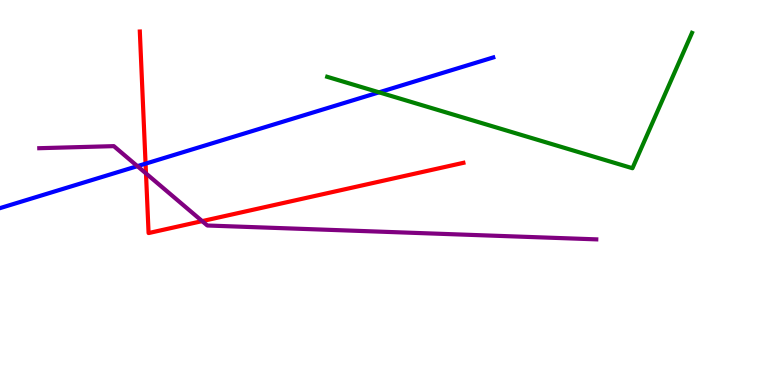[{'lines': ['blue', 'red'], 'intersections': [{'x': 1.88, 'y': 5.75}]}, {'lines': ['green', 'red'], 'intersections': []}, {'lines': ['purple', 'red'], 'intersections': [{'x': 1.88, 'y': 5.5}, {'x': 2.61, 'y': 4.26}]}, {'lines': ['blue', 'green'], 'intersections': [{'x': 4.89, 'y': 7.6}]}, {'lines': ['blue', 'purple'], 'intersections': [{'x': 1.77, 'y': 5.68}]}, {'lines': ['green', 'purple'], 'intersections': []}]